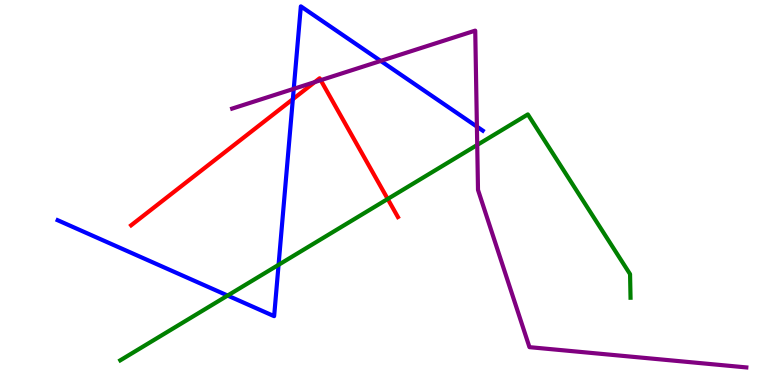[{'lines': ['blue', 'red'], 'intersections': [{'x': 3.78, 'y': 7.42}]}, {'lines': ['green', 'red'], 'intersections': [{'x': 5.0, 'y': 4.83}]}, {'lines': ['purple', 'red'], 'intersections': [{'x': 4.06, 'y': 7.87}, {'x': 4.14, 'y': 7.92}]}, {'lines': ['blue', 'green'], 'intersections': [{'x': 2.94, 'y': 2.32}, {'x': 3.59, 'y': 3.12}]}, {'lines': ['blue', 'purple'], 'intersections': [{'x': 3.79, 'y': 7.69}, {'x': 4.91, 'y': 8.42}, {'x': 6.15, 'y': 6.71}]}, {'lines': ['green', 'purple'], 'intersections': [{'x': 6.16, 'y': 6.23}]}]